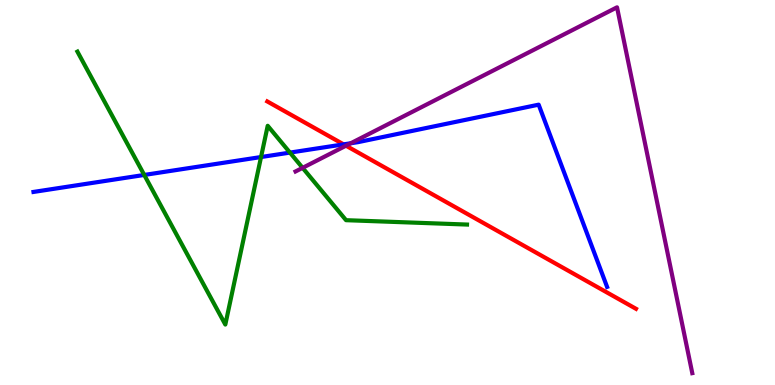[{'lines': ['blue', 'red'], 'intersections': [{'x': 4.43, 'y': 6.25}]}, {'lines': ['green', 'red'], 'intersections': []}, {'lines': ['purple', 'red'], 'intersections': [{'x': 4.46, 'y': 6.22}]}, {'lines': ['blue', 'green'], 'intersections': [{'x': 1.86, 'y': 5.46}, {'x': 3.37, 'y': 5.92}, {'x': 3.74, 'y': 6.04}]}, {'lines': ['blue', 'purple'], 'intersections': [{'x': 4.53, 'y': 6.28}]}, {'lines': ['green', 'purple'], 'intersections': [{'x': 3.9, 'y': 5.64}]}]